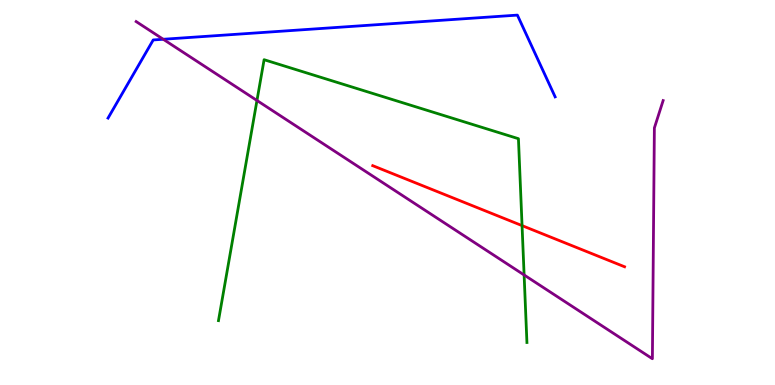[{'lines': ['blue', 'red'], 'intersections': []}, {'lines': ['green', 'red'], 'intersections': [{'x': 6.74, 'y': 4.14}]}, {'lines': ['purple', 'red'], 'intersections': []}, {'lines': ['blue', 'green'], 'intersections': []}, {'lines': ['blue', 'purple'], 'intersections': [{'x': 2.11, 'y': 8.98}]}, {'lines': ['green', 'purple'], 'intersections': [{'x': 3.32, 'y': 7.39}, {'x': 6.76, 'y': 2.86}]}]